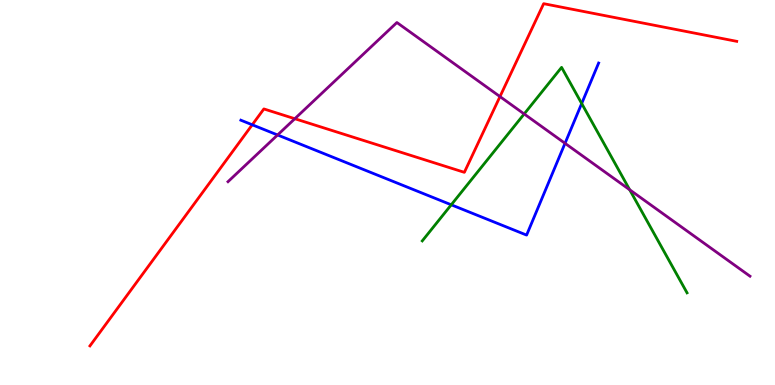[{'lines': ['blue', 'red'], 'intersections': [{'x': 3.25, 'y': 6.76}]}, {'lines': ['green', 'red'], 'intersections': []}, {'lines': ['purple', 'red'], 'intersections': [{'x': 3.8, 'y': 6.92}, {'x': 6.45, 'y': 7.49}]}, {'lines': ['blue', 'green'], 'intersections': [{'x': 5.82, 'y': 4.68}, {'x': 7.51, 'y': 7.31}]}, {'lines': ['blue', 'purple'], 'intersections': [{'x': 3.58, 'y': 6.49}, {'x': 7.29, 'y': 6.28}]}, {'lines': ['green', 'purple'], 'intersections': [{'x': 6.76, 'y': 7.04}, {'x': 8.13, 'y': 5.07}]}]